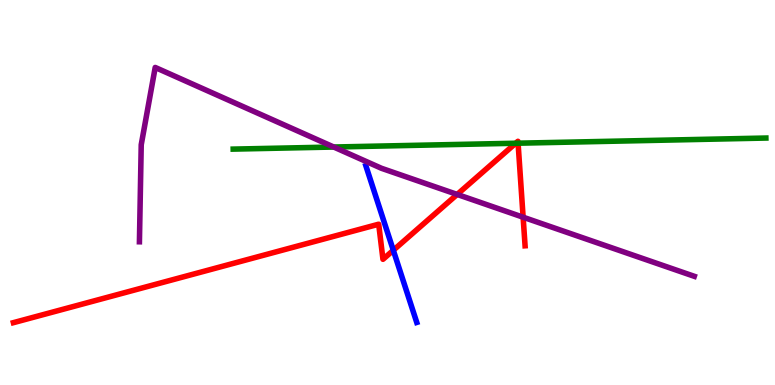[{'lines': ['blue', 'red'], 'intersections': [{'x': 5.07, 'y': 3.5}]}, {'lines': ['green', 'red'], 'intersections': [{'x': 6.65, 'y': 6.28}, {'x': 6.68, 'y': 6.28}]}, {'lines': ['purple', 'red'], 'intersections': [{'x': 5.9, 'y': 4.95}, {'x': 6.75, 'y': 4.36}]}, {'lines': ['blue', 'green'], 'intersections': []}, {'lines': ['blue', 'purple'], 'intersections': []}, {'lines': ['green', 'purple'], 'intersections': [{'x': 4.31, 'y': 6.18}]}]